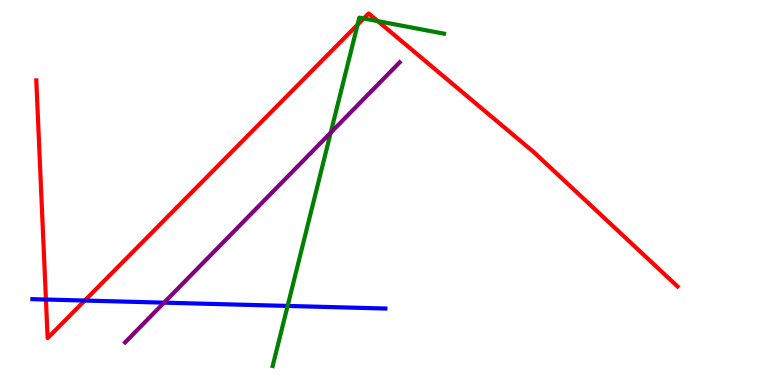[{'lines': ['blue', 'red'], 'intersections': [{'x': 0.593, 'y': 2.22}, {'x': 1.09, 'y': 2.19}]}, {'lines': ['green', 'red'], 'intersections': [{'x': 4.61, 'y': 9.36}, {'x': 4.69, 'y': 9.52}, {'x': 4.87, 'y': 9.45}]}, {'lines': ['purple', 'red'], 'intersections': []}, {'lines': ['blue', 'green'], 'intersections': [{'x': 3.71, 'y': 2.05}]}, {'lines': ['blue', 'purple'], 'intersections': [{'x': 2.12, 'y': 2.14}]}, {'lines': ['green', 'purple'], 'intersections': [{'x': 4.27, 'y': 6.55}]}]